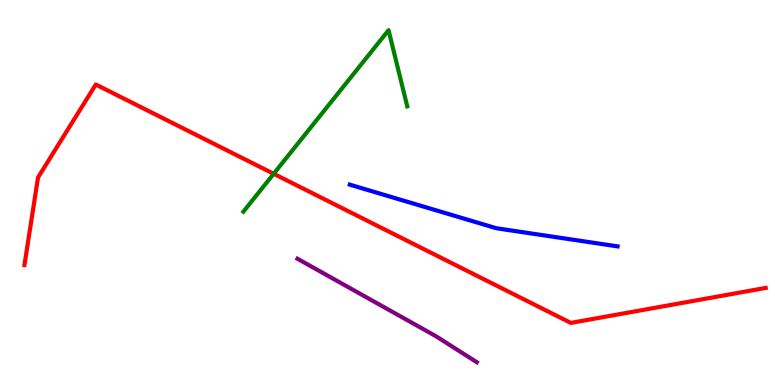[{'lines': ['blue', 'red'], 'intersections': []}, {'lines': ['green', 'red'], 'intersections': [{'x': 3.53, 'y': 5.49}]}, {'lines': ['purple', 'red'], 'intersections': []}, {'lines': ['blue', 'green'], 'intersections': []}, {'lines': ['blue', 'purple'], 'intersections': []}, {'lines': ['green', 'purple'], 'intersections': []}]